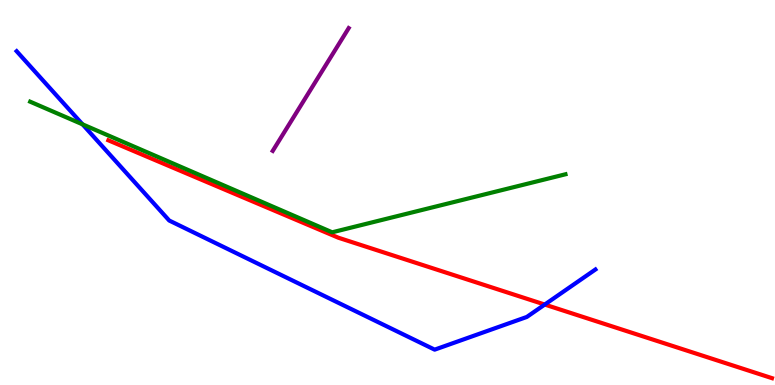[{'lines': ['blue', 'red'], 'intersections': [{'x': 7.03, 'y': 2.09}]}, {'lines': ['green', 'red'], 'intersections': []}, {'lines': ['purple', 'red'], 'intersections': []}, {'lines': ['blue', 'green'], 'intersections': [{'x': 1.06, 'y': 6.77}]}, {'lines': ['blue', 'purple'], 'intersections': []}, {'lines': ['green', 'purple'], 'intersections': []}]